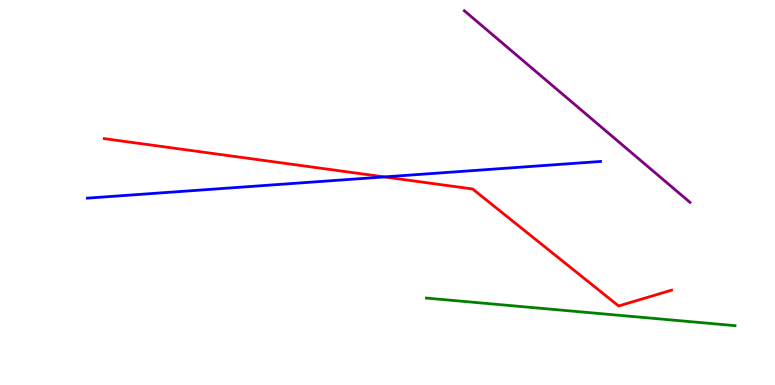[{'lines': ['blue', 'red'], 'intersections': [{'x': 4.96, 'y': 5.4}]}, {'lines': ['green', 'red'], 'intersections': []}, {'lines': ['purple', 'red'], 'intersections': []}, {'lines': ['blue', 'green'], 'intersections': []}, {'lines': ['blue', 'purple'], 'intersections': []}, {'lines': ['green', 'purple'], 'intersections': []}]